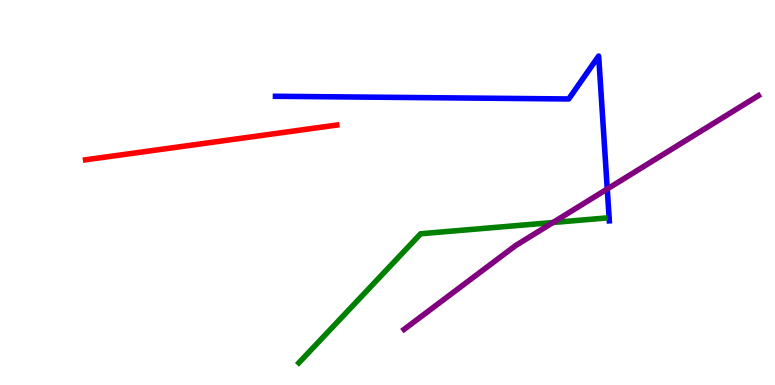[{'lines': ['blue', 'red'], 'intersections': []}, {'lines': ['green', 'red'], 'intersections': []}, {'lines': ['purple', 'red'], 'intersections': []}, {'lines': ['blue', 'green'], 'intersections': []}, {'lines': ['blue', 'purple'], 'intersections': [{'x': 7.84, 'y': 5.09}]}, {'lines': ['green', 'purple'], 'intersections': [{'x': 7.13, 'y': 4.22}]}]